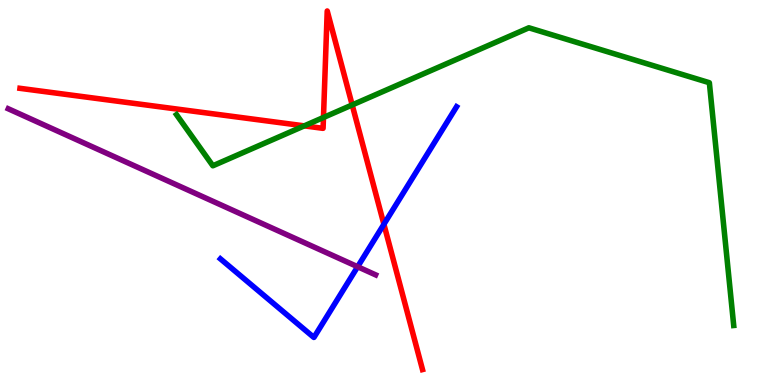[{'lines': ['blue', 'red'], 'intersections': [{'x': 4.95, 'y': 4.17}]}, {'lines': ['green', 'red'], 'intersections': [{'x': 3.93, 'y': 6.73}, {'x': 4.17, 'y': 6.95}, {'x': 4.54, 'y': 7.27}]}, {'lines': ['purple', 'red'], 'intersections': []}, {'lines': ['blue', 'green'], 'intersections': []}, {'lines': ['blue', 'purple'], 'intersections': [{'x': 4.61, 'y': 3.07}]}, {'lines': ['green', 'purple'], 'intersections': []}]